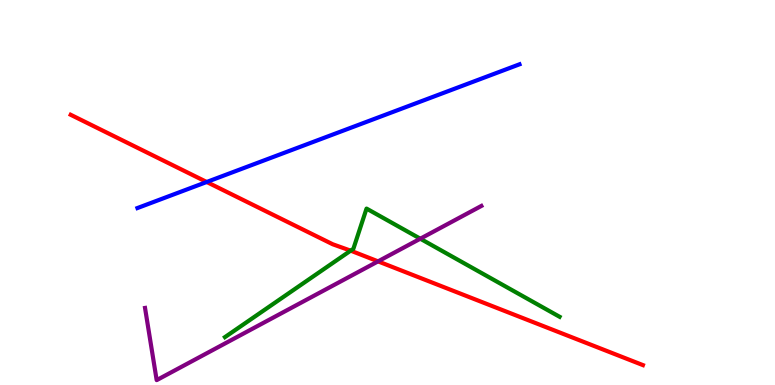[{'lines': ['blue', 'red'], 'intersections': [{'x': 2.67, 'y': 5.27}]}, {'lines': ['green', 'red'], 'intersections': [{'x': 4.52, 'y': 3.49}]}, {'lines': ['purple', 'red'], 'intersections': [{'x': 4.88, 'y': 3.21}]}, {'lines': ['blue', 'green'], 'intersections': []}, {'lines': ['blue', 'purple'], 'intersections': []}, {'lines': ['green', 'purple'], 'intersections': [{'x': 5.42, 'y': 3.8}]}]